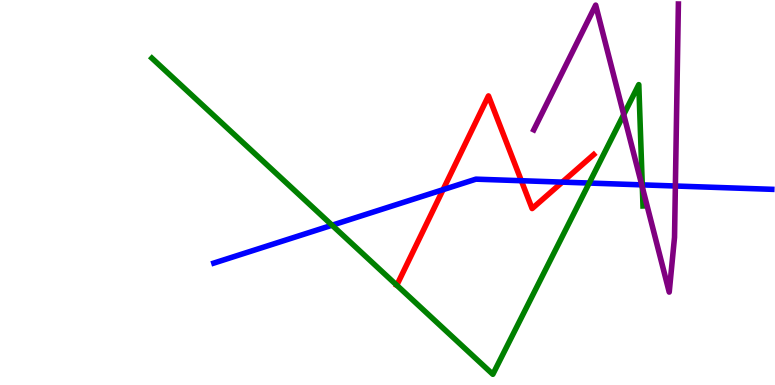[{'lines': ['blue', 'red'], 'intersections': [{'x': 5.72, 'y': 5.07}, {'x': 6.73, 'y': 5.31}, {'x': 7.26, 'y': 5.27}]}, {'lines': ['green', 'red'], 'intersections': [{'x': 5.12, 'y': 2.59}]}, {'lines': ['purple', 'red'], 'intersections': []}, {'lines': ['blue', 'green'], 'intersections': [{'x': 4.28, 'y': 4.15}, {'x': 7.6, 'y': 5.25}, {'x': 8.29, 'y': 5.2}]}, {'lines': ['blue', 'purple'], 'intersections': [{'x': 8.28, 'y': 5.2}, {'x': 8.71, 'y': 5.17}]}, {'lines': ['green', 'purple'], 'intersections': [{'x': 8.05, 'y': 7.03}, {'x': 8.29, 'y': 5.14}]}]